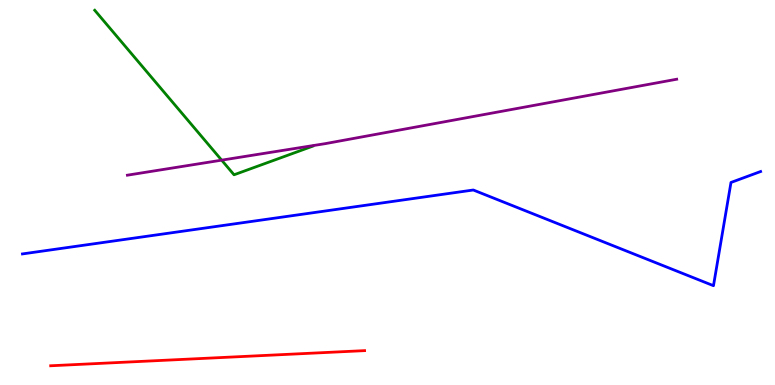[{'lines': ['blue', 'red'], 'intersections': []}, {'lines': ['green', 'red'], 'intersections': []}, {'lines': ['purple', 'red'], 'intersections': []}, {'lines': ['blue', 'green'], 'intersections': []}, {'lines': ['blue', 'purple'], 'intersections': []}, {'lines': ['green', 'purple'], 'intersections': [{'x': 2.86, 'y': 5.84}]}]